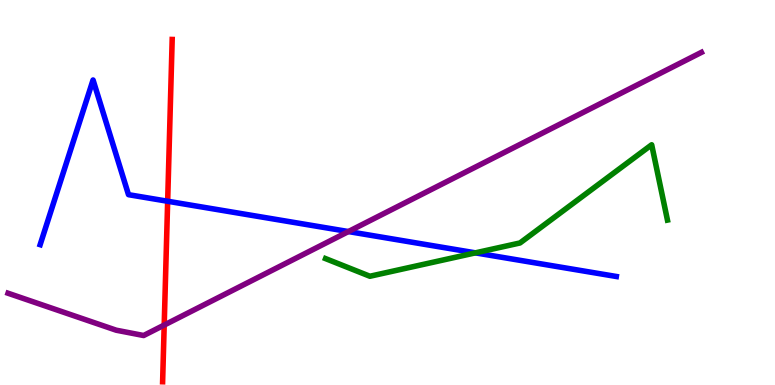[{'lines': ['blue', 'red'], 'intersections': [{'x': 2.16, 'y': 4.77}]}, {'lines': ['green', 'red'], 'intersections': []}, {'lines': ['purple', 'red'], 'intersections': [{'x': 2.12, 'y': 1.56}]}, {'lines': ['blue', 'green'], 'intersections': [{'x': 6.13, 'y': 3.43}]}, {'lines': ['blue', 'purple'], 'intersections': [{'x': 4.5, 'y': 3.99}]}, {'lines': ['green', 'purple'], 'intersections': []}]